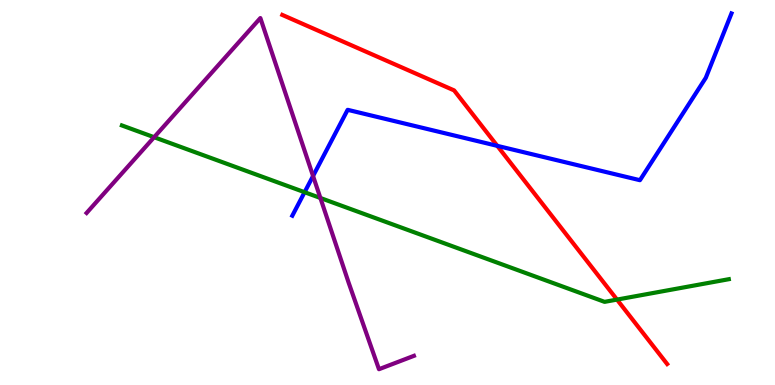[{'lines': ['blue', 'red'], 'intersections': [{'x': 6.42, 'y': 6.21}]}, {'lines': ['green', 'red'], 'intersections': [{'x': 7.96, 'y': 2.22}]}, {'lines': ['purple', 'red'], 'intersections': []}, {'lines': ['blue', 'green'], 'intersections': [{'x': 3.93, 'y': 5.01}]}, {'lines': ['blue', 'purple'], 'intersections': [{'x': 4.04, 'y': 5.43}]}, {'lines': ['green', 'purple'], 'intersections': [{'x': 1.99, 'y': 6.44}, {'x': 4.13, 'y': 4.86}]}]